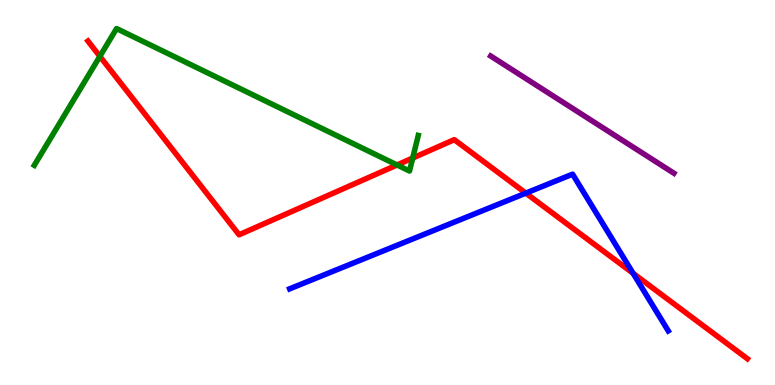[{'lines': ['blue', 'red'], 'intersections': [{'x': 6.78, 'y': 4.98}, {'x': 8.17, 'y': 2.9}]}, {'lines': ['green', 'red'], 'intersections': [{'x': 1.29, 'y': 8.54}, {'x': 5.12, 'y': 5.72}, {'x': 5.33, 'y': 5.9}]}, {'lines': ['purple', 'red'], 'intersections': []}, {'lines': ['blue', 'green'], 'intersections': []}, {'lines': ['blue', 'purple'], 'intersections': []}, {'lines': ['green', 'purple'], 'intersections': []}]